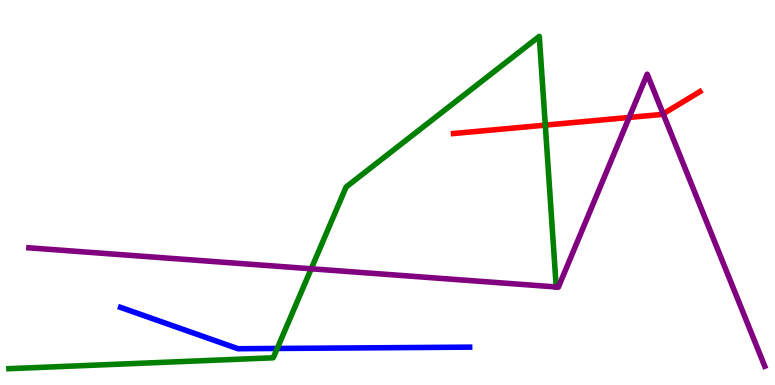[{'lines': ['blue', 'red'], 'intersections': []}, {'lines': ['green', 'red'], 'intersections': [{'x': 7.04, 'y': 6.75}]}, {'lines': ['purple', 'red'], 'intersections': [{'x': 8.12, 'y': 6.95}, {'x': 8.56, 'y': 7.04}]}, {'lines': ['blue', 'green'], 'intersections': [{'x': 3.58, 'y': 0.949}]}, {'lines': ['blue', 'purple'], 'intersections': []}, {'lines': ['green', 'purple'], 'intersections': [{'x': 4.02, 'y': 3.02}, {'x': 7.18, 'y': 2.55}]}]